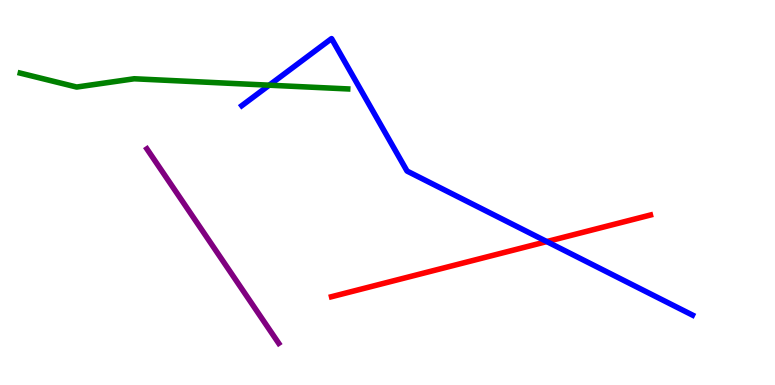[{'lines': ['blue', 'red'], 'intersections': [{'x': 7.06, 'y': 3.73}]}, {'lines': ['green', 'red'], 'intersections': []}, {'lines': ['purple', 'red'], 'intersections': []}, {'lines': ['blue', 'green'], 'intersections': [{'x': 3.47, 'y': 7.79}]}, {'lines': ['blue', 'purple'], 'intersections': []}, {'lines': ['green', 'purple'], 'intersections': []}]